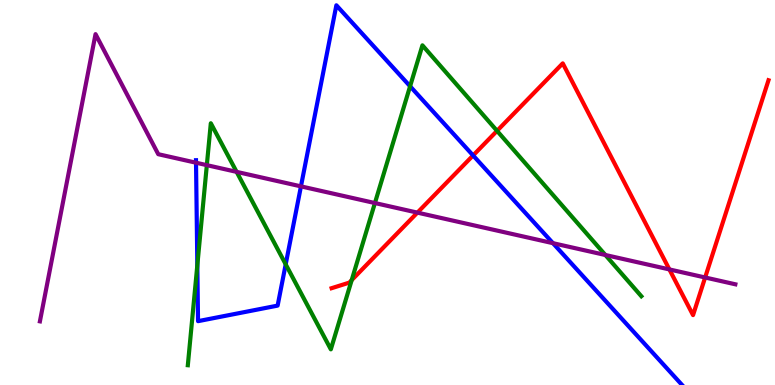[{'lines': ['blue', 'red'], 'intersections': [{'x': 6.1, 'y': 5.96}]}, {'lines': ['green', 'red'], 'intersections': [{'x': 4.54, 'y': 2.72}, {'x': 6.41, 'y': 6.6}]}, {'lines': ['purple', 'red'], 'intersections': [{'x': 5.39, 'y': 4.48}, {'x': 8.64, 'y': 3.0}, {'x': 9.1, 'y': 2.79}]}, {'lines': ['blue', 'green'], 'intersections': [{'x': 2.55, 'y': 3.11}, {'x': 3.69, 'y': 3.13}, {'x': 5.29, 'y': 7.76}]}, {'lines': ['blue', 'purple'], 'intersections': [{'x': 2.53, 'y': 5.77}, {'x': 3.88, 'y': 5.16}, {'x': 7.13, 'y': 3.68}]}, {'lines': ['green', 'purple'], 'intersections': [{'x': 2.67, 'y': 5.71}, {'x': 3.05, 'y': 5.54}, {'x': 4.84, 'y': 4.73}, {'x': 7.81, 'y': 3.38}]}]